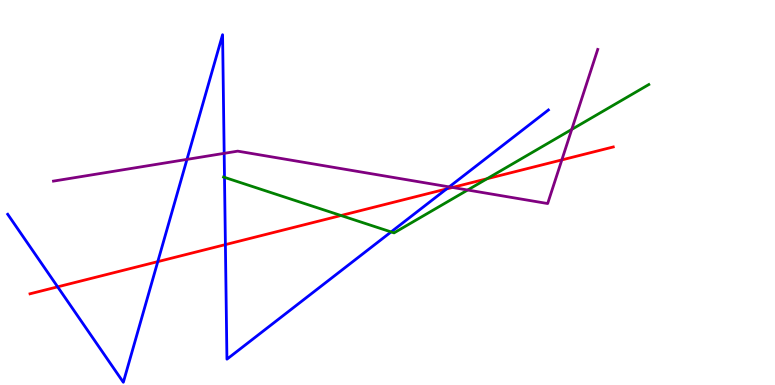[{'lines': ['blue', 'red'], 'intersections': [{'x': 0.744, 'y': 2.55}, {'x': 2.04, 'y': 3.2}, {'x': 2.91, 'y': 3.65}, {'x': 5.76, 'y': 5.09}]}, {'lines': ['green', 'red'], 'intersections': [{'x': 4.4, 'y': 4.4}, {'x': 6.28, 'y': 5.36}]}, {'lines': ['purple', 'red'], 'intersections': [{'x': 5.84, 'y': 5.13}, {'x': 7.25, 'y': 5.85}]}, {'lines': ['blue', 'green'], 'intersections': [{'x': 2.9, 'y': 5.39}, {'x': 5.05, 'y': 3.98}]}, {'lines': ['blue', 'purple'], 'intersections': [{'x': 2.41, 'y': 5.86}, {'x': 2.89, 'y': 6.02}, {'x': 5.8, 'y': 5.15}]}, {'lines': ['green', 'purple'], 'intersections': [{'x': 6.03, 'y': 5.06}, {'x': 7.38, 'y': 6.64}]}]